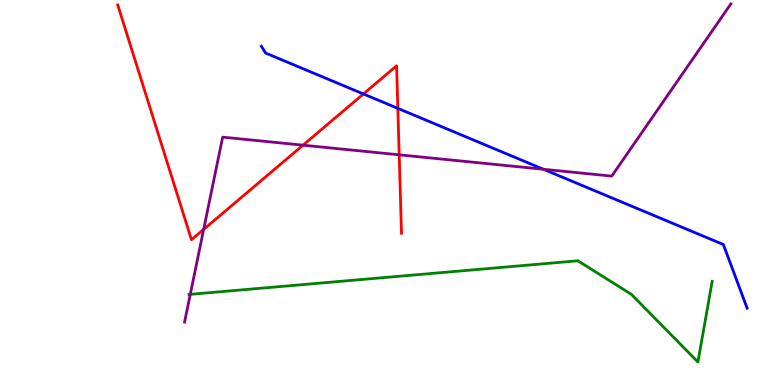[{'lines': ['blue', 'red'], 'intersections': [{'x': 4.69, 'y': 7.56}, {'x': 5.13, 'y': 7.19}]}, {'lines': ['green', 'red'], 'intersections': []}, {'lines': ['purple', 'red'], 'intersections': [{'x': 2.63, 'y': 4.04}, {'x': 3.91, 'y': 6.23}, {'x': 5.15, 'y': 5.98}]}, {'lines': ['blue', 'green'], 'intersections': []}, {'lines': ['blue', 'purple'], 'intersections': [{'x': 7.01, 'y': 5.6}]}, {'lines': ['green', 'purple'], 'intersections': [{'x': 2.46, 'y': 2.35}]}]